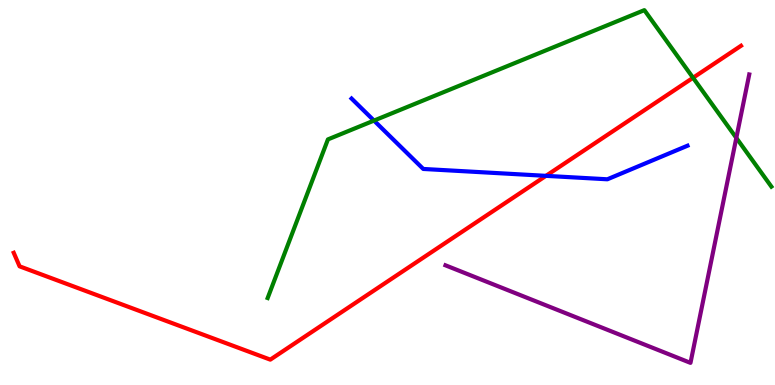[{'lines': ['blue', 'red'], 'intersections': [{'x': 7.04, 'y': 5.43}]}, {'lines': ['green', 'red'], 'intersections': [{'x': 8.94, 'y': 7.98}]}, {'lines': ['purple', 'red'], 'intersections': []}, {'lines': ['blue', 'green'], 'intersections': [{'x': 4.83, 'y': 6.87}]}, {'lines': ['blue', 'purple'], 'intersections': []}, {'lines': ['green', 'purple'], 'intersections': [{'x': 9.5, 'y': 6.42}]}]